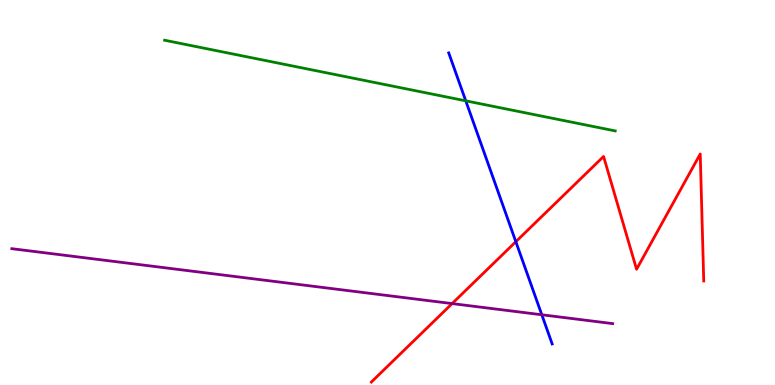[{'lines': ['blue', 'red'], 'intersections': [{'x': 6.66, 'y': 3.72}]}, {'lines': ['green', 'red'], 'intersections': []}, {'lines': ['purple', 'red'], 'intersections': [{'x': 5.83, 'y': 2.11}]}, {'lines': ['blue', 'green'], 'intersections': [{'x': 6.01, 'y': 7.38}]}, {'lines': ['blue', 'purple'], 'intersections': [{'x': 6.99, 'y': 1.82}]}, {'lines': ['green', 'purple'], 'intersections': []}]